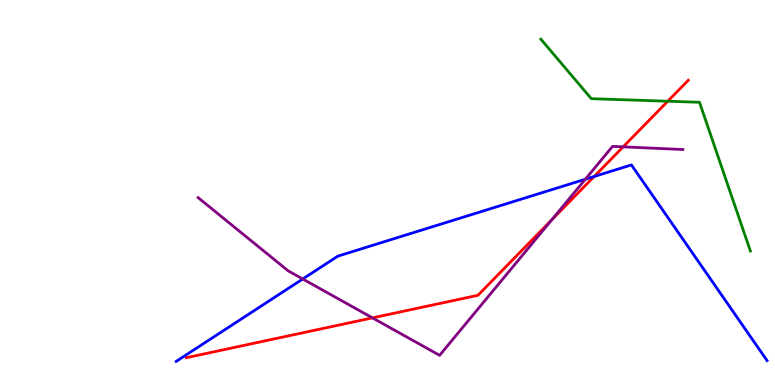[{'lines': ['blue', 'red'], 'intersections': [{'x': 7.67, 'y': 5.42}]}, {'lines': ['green', 'red'], 'intersections': [{'x': 8.62, 'y': 7.37}]}, {'lines': ['purple', 'red'], 'intersections': [{'x': 4.81, 'y': 1.74}, {'x': 7.12, 'y': 4.29}, {'x': 8.04, 'y': 6.19}]}, {'lines': ['blue', 'green'], 'intersections': []}, {'lines': ['blue', 'purple'], 'intersections': [{'x': 3.91, 'y': 2.75}, {'x': 7.55, 'y': 5.34}]}, {'lines': ['green', 'purple'], 'intersections': []}]